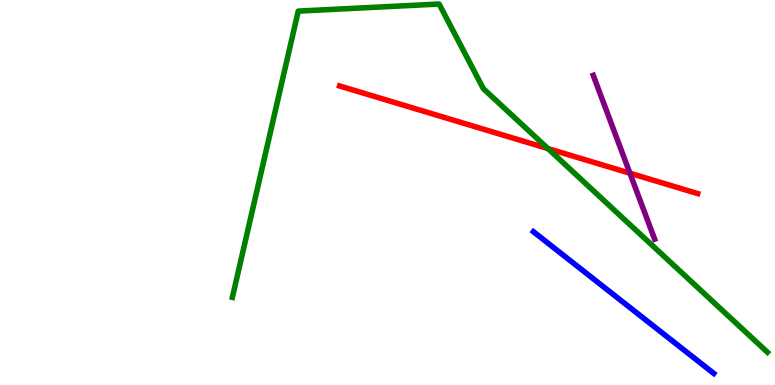[{'lines': ['blue', 'red'], 'intersections': []}, {'lines': ['green', 'red'], 'intersections': [{'x': 7.07, 'y': 6.14}]}, {'lines': ['purple', 'red'], 'intersections': [{'x': 8.13, 'y': 5.5}]}, {'lines': ['blue', 'green'], 'intersections': []}, {'lines': ['blue', 'purple'], 'intersections': []}, {'lines': ['green', 'purple'], 'intersections': []}]